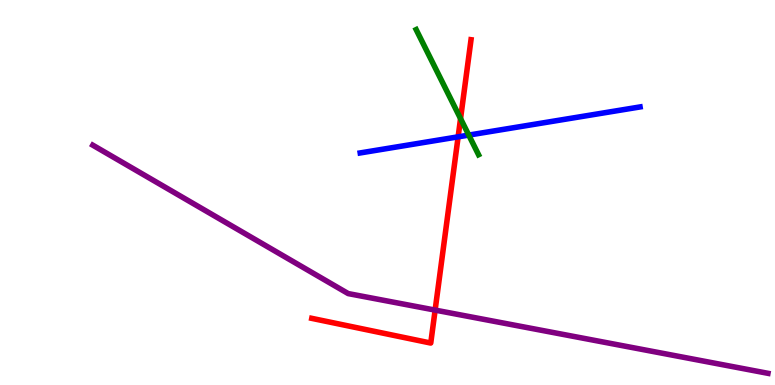[{'lines': ['blue', 'red'], 'intersections': [{'x': 5.91, 'y': 6.45}]}, {'lines': ['green', 'red'], 'intersections': [{'x': 5.94, 'y': 6.92}]}, {'lines': ['purple', 'red'], 'intersections': [{'x': 5.61, 'y': 1.95}]}, {'lines': ['blue', 'green'], 'intersections': [{'x': 6.05, 'y': 6.49}]}, {'lines': ['blue', 'purple'], 'intersections': []}, {'lines': ['green', 'purple'], 'intersections': []}]